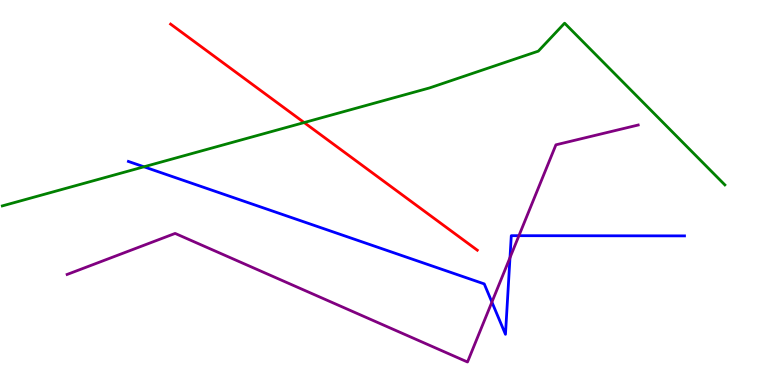[{'lines': ['blue', 'red'], 'intersections': []}, {'lines': ['green', 'red'], 'intersections': [{'x': 3.92, 'y': 6.82}]}, {'lines': ['purple', 'red'], 'intersections': []}, {'lines': ['blue', 'green'], 'intersections': [{'x': 1.86, 'y': 5.67}]}, {'lines': ['blue', 'purple'], 'intersections': [{'x': 6.35, 'y': 2.15}, {'x': 6.58, 'y': 3.31}, {'x': 6.7, 'y': 3.88}]}, {'lines': ['green', 'purple'], 'intersections': []}]